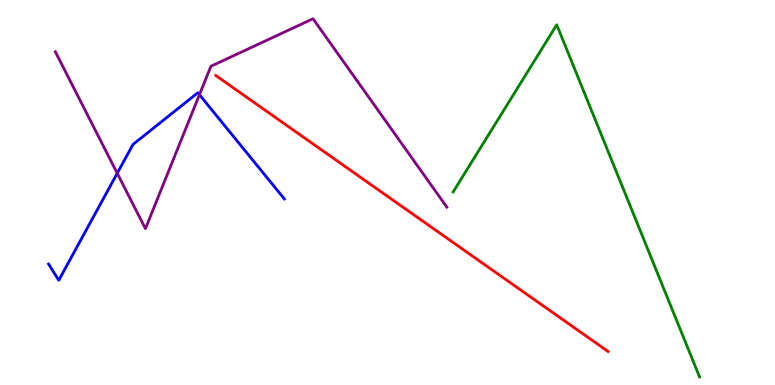[{'lines': ['blue', 'red'], 'intersections': []}, {'lines': ['green', 'red'], 'intersections': []}, {'lines': ['purple', 'red'], 'intersections': []}, {'lines': ['blue', 'green'], 'intersections': []}, {'lines': ['blue', 'purple'], 'intersections': [{'x': 1.51, 'y': 5.5}, {'x': 2.57, 'y': 7.54}]}, {'lines': ['green', 'purple'], 'intersections': []}]